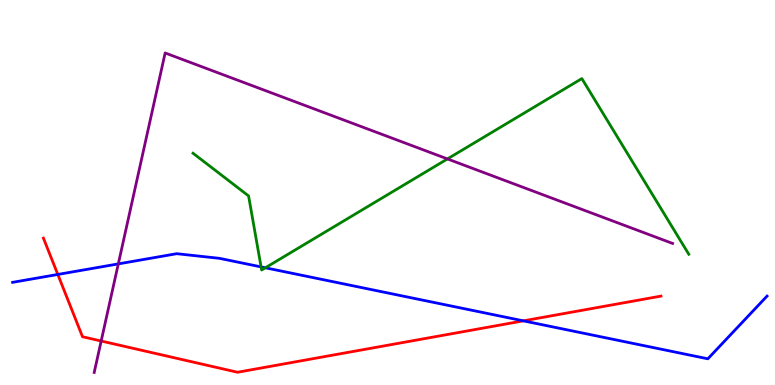[{'lines': ['blue', 'red'], 'intersections': [{'x': 0.746, 'y': 2.87}, {'x': 6.75, 'y': 1.67}]}, {'lines': ['green', 'red'], 'intersections': []}, {'lines': ['purple', 'red'], 'intersections': [{'x': 1.31, 'y': 1.14}]}, {'lines': ['blue', 'green'], 'intersections': [{'x': 3.37, 'y': 3.07}, {'x': 3.42, 'y': 3.04}]}, {'lines': ['blue', 'purple'], 'intersections': [{'x': 1.53, 'y': 3.15}]}, {'lines': ['green', 'purple'], 'intersections': [{'x': 5.77, 'y': 5.87}]}]